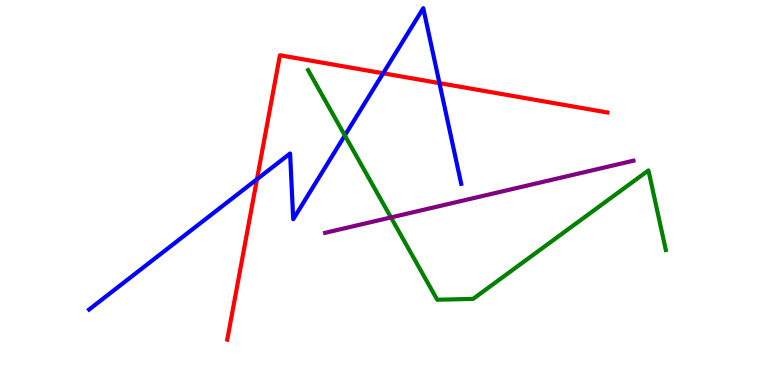[{'lines': ['blue', 'red'], 'intersections': [{'x': 3.32, 'y': 5.34}, {'x': 4.94, 'y': 8.1}, {'x': 5.67, 'y': 7.84}]}, {'lines': ['green', 'red'], 'intersections': []}, {'lines': ['purple', 'red'], 'intersections': []}, {'lines': ['blue', 'green'], 'intersections': [{'x': 4.45, 'y': 6.48}]}, {'lines': ['blue', 'purple'], 'intersections': []}, {'lines': ['green', 'purple'], 'intersections': [{'x': 5.04, 'y': 4.35}]}]